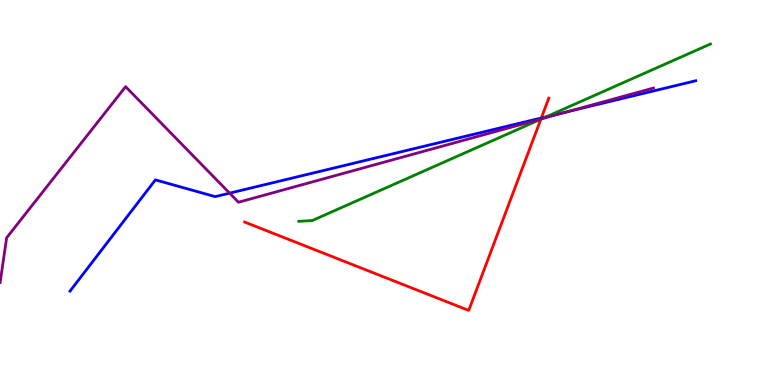[{'lines': ['blue', 'red'], 'intersections': [{'x': 6.98, 'y': 6.94}]}, {'lines': ['green', 'red'], 'intersections': [{'x': 6.98, 'y': 6.9}]}, {'lines': ['purple', 'red'], 'intersections': [{'x': 6.98, 'y': 6.91}]}, {'lines': ['blue', 'green'], 'intersections': [{'x': 7.05, 'y': 6.97}]}, {'lines': ['blue', 'purple'], 'intersections': [{'x': 2.96, 'y': 4.98}, {'x': 7.33, 'y': 7.1}]}, {'lines': ['green', 'purple'], 'intersections': [{'x': 6.99, 'y': 6.91}]}]